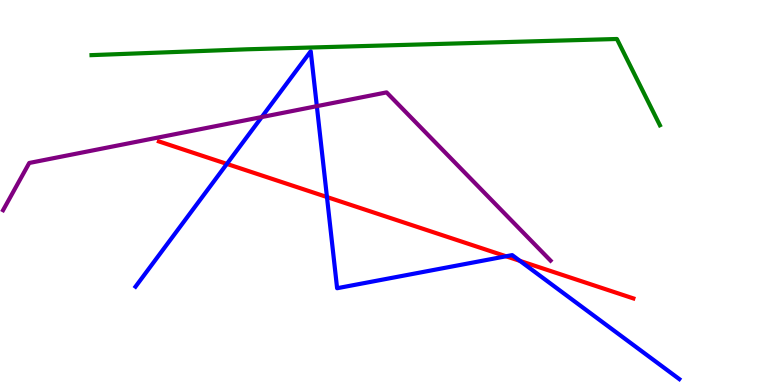[{'lines': ['blue', 'red'], 'intersections': [{'x': 2.93, 'y': 5.74}, {'x': 4.22, 'y': 4.88}, {'x': 6.53, 'y': 3.34}, {'x': 6.71, 'y': 3.22}]}, {'lines': ['green', 'red'], 'intersections': []}, {'lines': ['purple', 'red'], 'intersections': []}, {'lines': ['blue', 'green'], 'intersections': []}, {'lines': ['blue', 'purple'], 'intersections': [{'x': 3.38, 'y': 6.96}, {'x': 4.09, 'y': 7.24}]}, {'lines': ['green', 'purple'], 'intersections': []}]